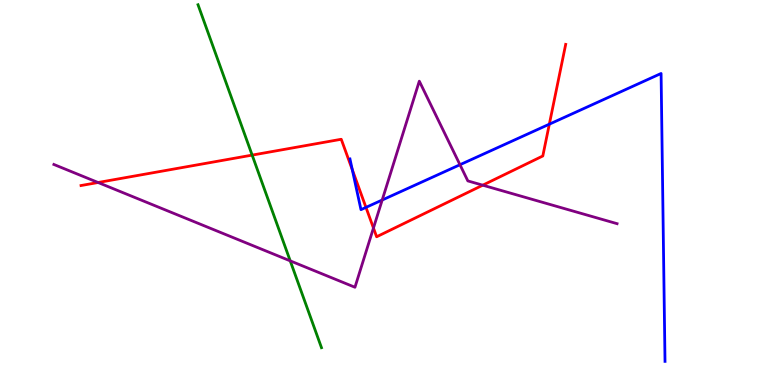[{'lines': ['blue', 'red'], 'intersections': [{'x': 4.55, 'y': 5.59}, {'x': 4.72, 'y': 4.61}, {'x': 7.09, 'y': 6.77}]}, {'lines': ['green', 'red'], 'intersections': [{'x': 3.25, 'y': 5.97}]}, {'lines': ['purple', 'red'], 'intersections': [{'x': 1.27, 'y': 5.26}, {'x': 4.82, 'y': 4.08}, {'x': 6.23, 'y': 5.19}]}, {'lines': ['blue', 'green'], 'intersections': []}, {'lines': ['blue', 'purple'], 'intersections': [{'x': 4.93, 'y': 4.8}, {'x': 5.94, 'y': 5.72}]}, {'lines': ['green', 'purple'], 'intersections': [{'x': 3.74, 'y': 3.22}]}]